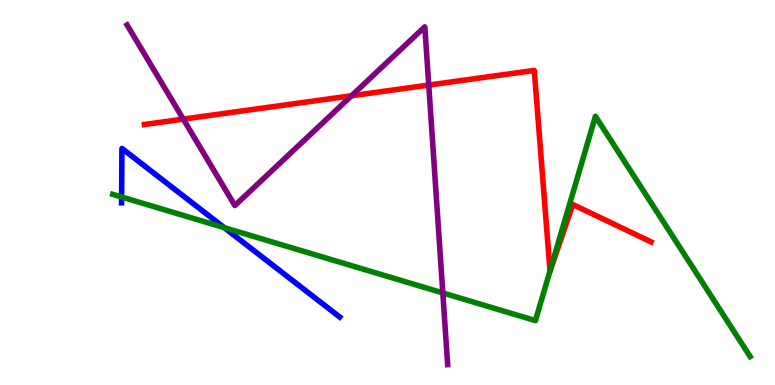[{'lines': ['blue', 'red'], 'intersections': []}, {'lines': ['green', 'red'], 'intersections': [{'x': 7.1, 'y': 2.96}]}, {'lines': ['purple', 'red'], 'intersections': [{'x': 2.36, 'y': 6.91}, {'x': 4.54, 'y': 7.51}, {'x': 5.53, 'y': 7.79}]}, {'lines': ['blue', 'green'], 'intersections': [{'x': 1.57, 'y': 4.88}, {'x': 2.89, 'y': 4.09}]}, {'lines': ['blue', 'purple'], 'intersections': []}, {'lines': ['green', 'purple'], 'intersections': [{'x': 5.71, 'y': 2.39}]}]